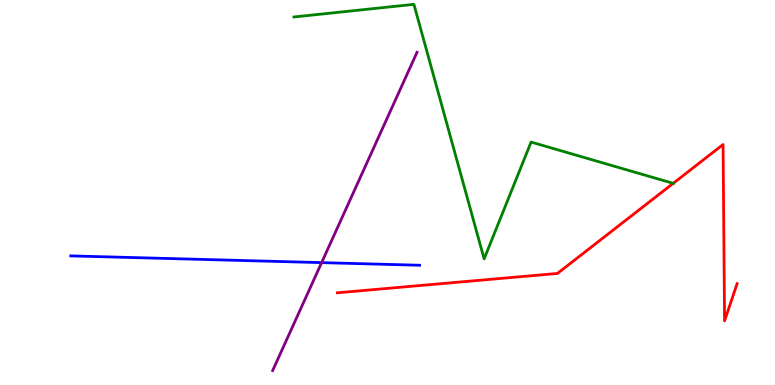[{'lines': ['blue', 'red'], 'intersections': []}, {'lines': ['green', 'red'], 'intersections': [{'x': 8.69, 'y': 5.24}]}, {'lines': ['purple', 'red'], 'intersections': []}, {'lines': ['blue', 'green'], 'intersections': []}, {'lines': ['blue', 'purple'], 'intersections': [{'x': 4.15, 'y': 3.18}]}, {'lines': ['green', 'purple'], 'intersections': []}]